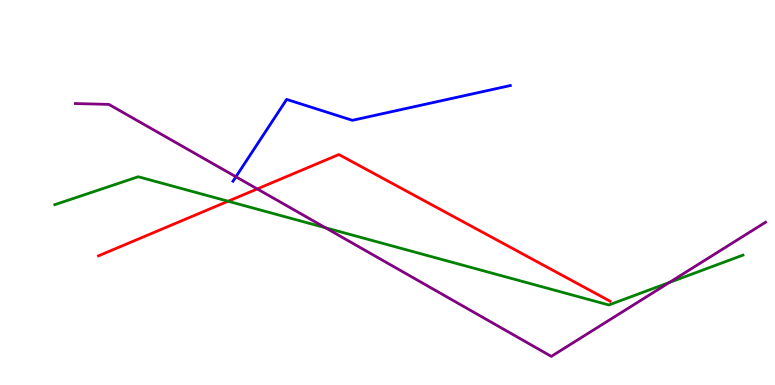[{'lines': ['blue', 'red'], 'intersections': []}, {'lines': ['green', 'red'], 'intersections': [{'x': 2.94, 'y': 4.77}]}, {'lines': ['purple', 'red'], 'intersections': [{'x': 3.32, 'y': 5.09}]}, {'lines': ['blue', 'green'], 'intersections': []}, {'lines': ['blue', 'purple'], 'intersections': [{'x': 3.04, 'y': 5.41}]}, {'lines': ['green', 'purple'], 'intersections': [{'x': 4.2, 'y': 4.08}, {'x': 8.64, 'y': 2.66}]}]